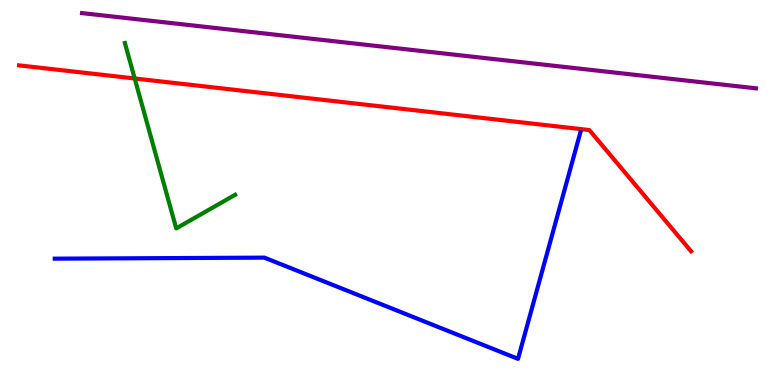[{'lines': ['blue', 'red'], 'intersections': []}, {'lines': ['green', 'red'], 'intersections': [{'x': 1.74, 'y': 7.96}]}, {'lines': ['purple', 'red'], 'intersections': []}, {'lines': ['blue', 'green'], 'intersections': []}, {'lines': ['blue', 'purple'], 'intersections': []}, {'lines': ['green', 'purple'], 'intersections': []}]